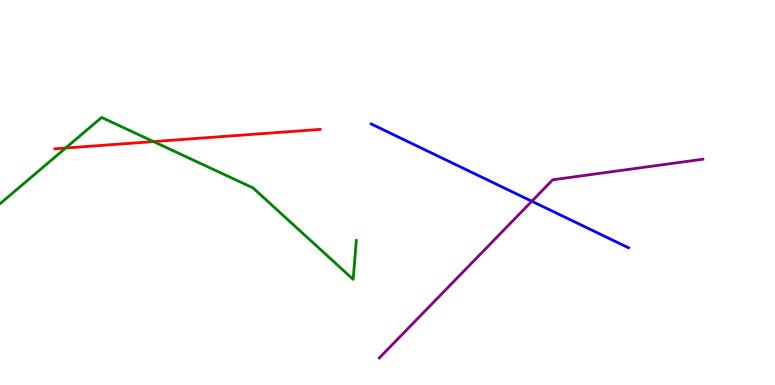[{'lines': ['blue', 'red'], 'intersections': []}, {'lines': ['green', 'red'], 'intersections': [{'x': 0.847, 'y': 6.16}, {'x': 1.98, 'y': 6.32}]}, {'lines': ['purple', 'red'], 'intersections': []}, {'lines': ['blue', 'green'], 'intersections': []}, {'lines': ['blue', 'purple'], 'intersections': [{'x': 6.86, 'y': 4.77}]}, {'lines': ['green', 'purple'], 'intersections': []}]